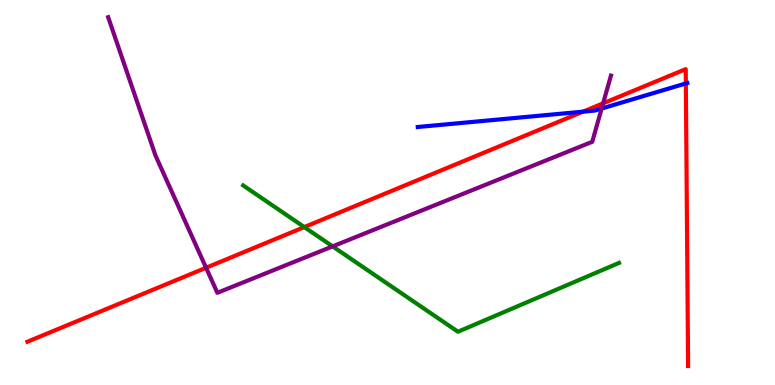[{'lines': ['blue', 'red'], 'intersections': [{'x': 7.52, 'y': 7.1}, {'x': 8.85, 'y': 7.83}]}, {'lines': ['green', 'red'], 'intersections': [{'x': 3.93, 'y': 4.1}]}, {'lines': ['purple', 'red'], 'intersections': [{'x': 2.66, 'y': 3.05}, {'x': 7.78, 'y': 7.32}]}, {'lines': ['blue', 'green'], 'intersections': []}, {'lines': ['blue', 'purple'], 'intersections': [{'x': 7.76, 'y': 7.18}]}, {'lines': ['green', 'purple'], 'intersections': [{'x': 4.29, 'y': 3.6}]}]